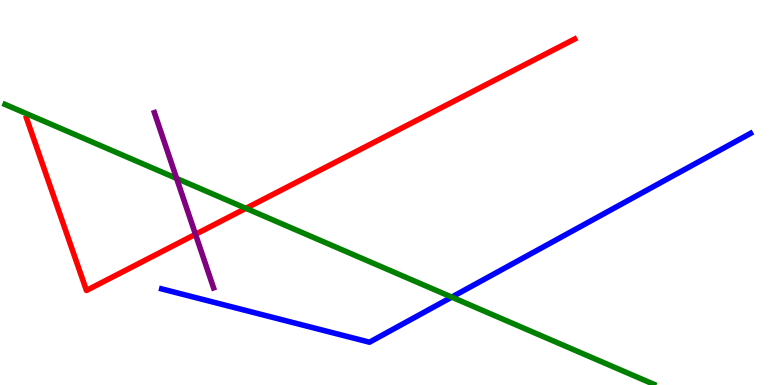[{'lines': ['blue', 'red'], 'intersections': []}, {'lines': ['green', 'red'], 'intersections': [{'x': 3.17, 'y': 4.59}]}, {'lines': ['purple', 'red'], 'intersections': [{'x': 2.52, 'y': 3.91}]}, {'lines': ['blue', 'green'], 'intersections': [{'x': 5.83, 'y': 2.28}]}, {'lines': ['blue', 'purple'], 'intersections': []}, {'lines': ['green', 'purple'], 'intersections': [{'x': 2.28, 'y': 5.37}]}]